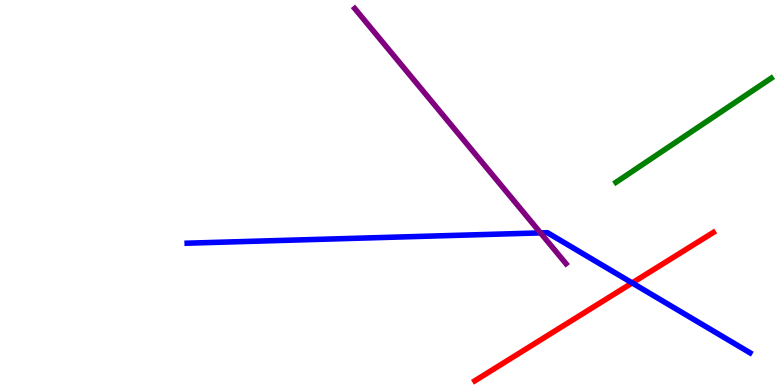[{'lines': ['blue', 'red'], 'intersections': [{'x': 8.16, 'y': 2.65}]}, {'lines': ['green', 'red'], 'intersections': []}, {'lines': ['purple', 'red'], 'intersections': []}, {'lines': ['blue', 'green'], 'intersections': []}, {'lines': ['blue', 'purple'], 'intersections': [{'x': 6.97, 'y': 3.95}]}, {'lines': ['green', 'purple'], 'intersections': []}]